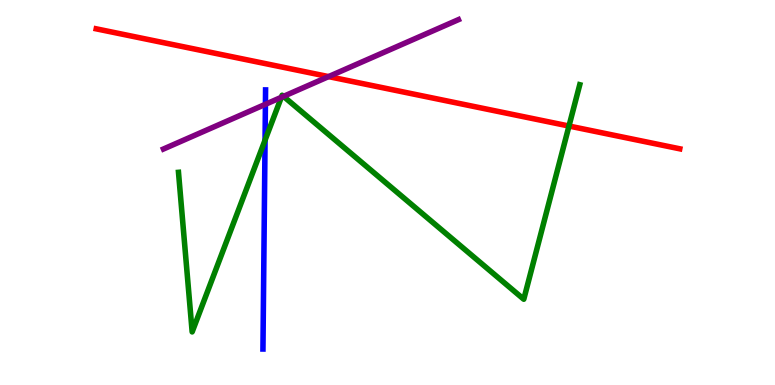[{'lines': ['blue', 'red'], 'intersections': []}, {'lines': ['green', 'red'], 'intersections': [{'x': 7.34, 'y': 6.73}]}, {'lines': ['purple', 'red'], 'intersections': [{'x': 4.24, 'y': 8.01}]}, {'lines': ['blue', 'green'], 'intersections': [{'x': 3.42, 'y': 6.36}]}, {'lines': ['blue', 'purple'], 'intersections': [{'x': 3.42, 'y': 7.29}]}, {'lines': ['green', 'purple'], 'intersections': [{'x': 3.63, 'y': 7.47}, {'x': 3.66, 'y': 7.5}]}]